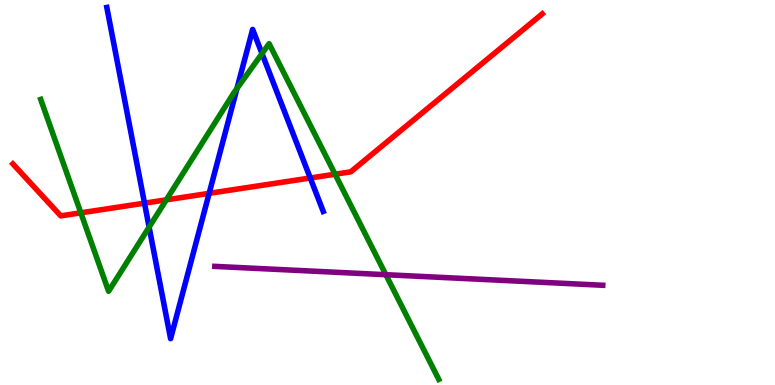[{'lines': ['blue', 'red'], 'intersections': [{'x': 1.86, 'y': 4.72}, {'x': 2.7, 'y': 4.98}, {'x': 4.0, 'y': 5.38}]}, {'lines': ['green', 'red'], 'intersections': [{'x': 1.04, 'y': 4.47}, {'x': 2.15, 'y': 4.81}, {'x': 4.32, 'y': 5.47}]}, {'lines': ['purple', 'red'], 'intersections': []}, {'lines': ['blue', 'green'], 'intersections': [{'x': 1.92, 'y': 4.1}, {'x': 3.06, 'y': 7.7}, {'x': 3.38, 'y': 8.61}]}, {'lines': ['blue', 'purple'], 'intersections': []}, {'lines': ['green', 'purple'], 'intersections': [{'x': 4.98, 'y': 2.86}]}]